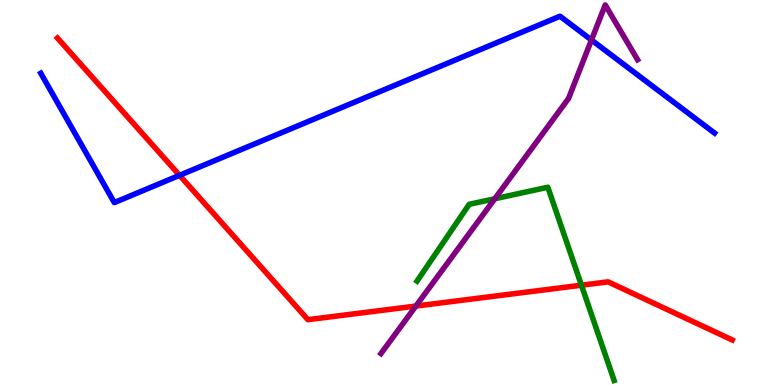[{'lines': ['blue', 'red'], 'intersections': [{'x': 2.32, 'y': 5.45}]}, {'lines': ['green', 'red'], 'intersections': [{'x': 7.5, 'y': 2.59}]}, {'lines': ['purple', 'red'], 'intersections': [{'x': 5.37, 'y': 2.05}]}, {'lines': ['blue', 'green'], 'intersections': []}, {'lines': ['blue', 'purple'], 'intersections': [{'x': 7.63, 'y': 8.96}]}, {'lines': ['green', 'purple'], 'intersections': [{'x': 6.38, 'y': 4.84}]}]